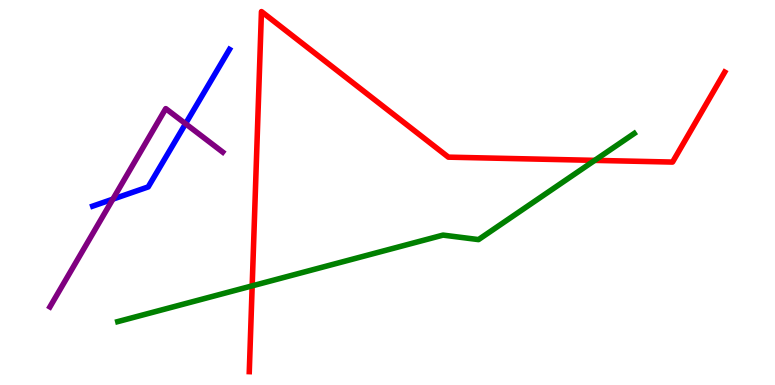[{'lines': ['blue', 'red'], 'intersections': []}, {'lines': ['green', 'red'], 'intersections': [{'x': 3.25, 'y': 2.57}, {'x': 7.67, 'y': 5.83}]}, {'lines': ['purple', 'red'], 'intersections': []}, {'lines': ['blue', 'green'], 'intersections': []}, {'lines': ['blue', 'purple'], 'intersections': [{'x': 1.46, 'y': 4.83}, {'x': 2.39, 'y': 6.79}]}, {'lines': ['green', 'purple'], 'intersections': []}]